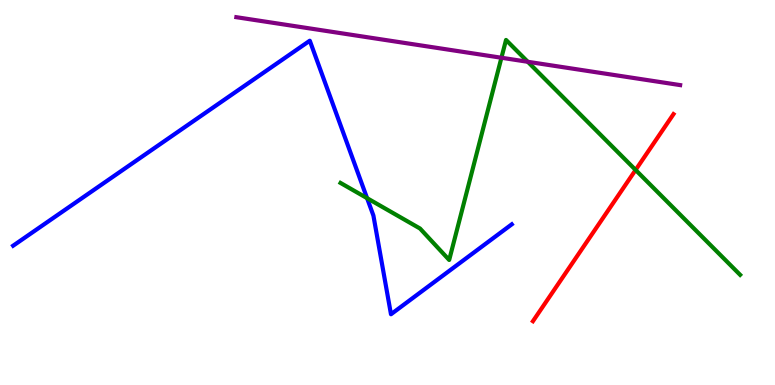[{'lines': ['blue', 'red'], 'intersections': []}, {'lines': ['green', 'red'], 'intersections': [{'x': 8.2, 'y': 5.59}]}, {'lines': ['purple', 'red'], 'intersections': []}, {'lines': ['blue', 'green'], 'intersections': [{'x': 4.74, 'y': 4.85}]}, {'lines': ['blue', 'purple'], 'intersections': []}, {'lines': ['green', 'purple'], 'intersections': [{'x': 6.47, 'y': 8.5}, {'x': 6.81, 'y': 8.4}]}]